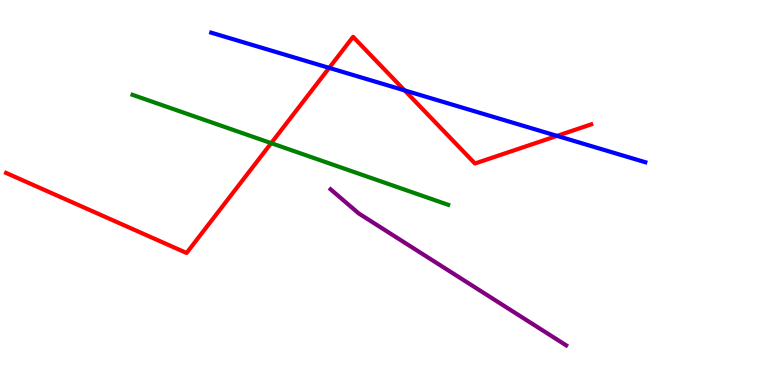[{'lines': ['blue', 'red'], 'intersections': [{'x': 4.25, 'y': 8.24}, {'x': 5.22, 'y': 7.65}, {'x': 7.19, 'y': 6.47}]}, {'lines': ['green', 'red'], 'intersections': [{'x': 3.5, 'y': 6.28}]}, {'lines': ['purple', 'red'], 'intersections': []}, {'lines': ['blue', 'green'], 'intersections': []}, {'lines': ['blue', 'purple'], 'intersections': []}, {'lines': ['green', 'purple'], 'intersections': []}]